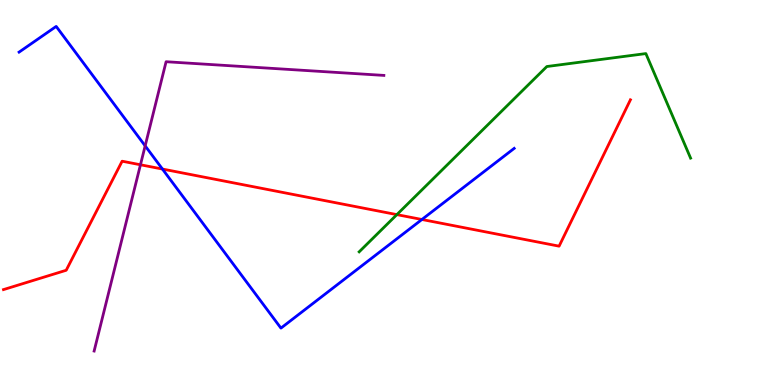[{'lines': ['blue', 'red'], 'intersections': [{'x': 2.1, 'y': 5.61}, {'x': 5.44, 'y': 4.3}]}, {'lines': ['green', 'red'], 'intersections': [{'x': 5.12, 'y': 4.43}]}, {'lines': ['purple', 'red'], 'intersections': [{'x': 1.81, 'y': 5.72}]}, {'lines': ['blue', 'green'], 'intersections': []}, {'lines': ['blue', 'purple'], 'intersections': [{'x': 1.87, 'y': 6.21}]}, {'lines': ['green', 'purple'], 'intersections': []}]